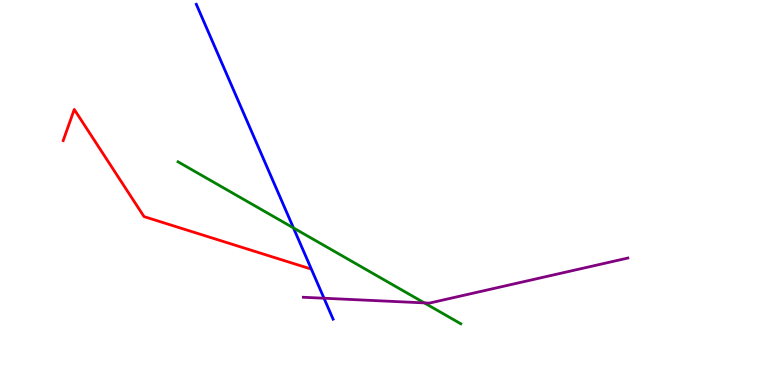[{'lines': ['blue', 'red'], 'intersections': []}, {'lines': ['green', 'red'], 'intersections': []}, {'lines': ['purple', 'red'], 'intersections': []}, {'lines': ['blue', 'green'], 'intersections': [{'x': 3.79, 'y': 4.08}]}, {'lines': ['blue', 'purple'], 'intersections': [{'x': 4.18, 'y': 2.25}]}, {'lines': ['green', 'purple'], 'intersections': [{'x': 5.48, 'y': 2.13}]}]